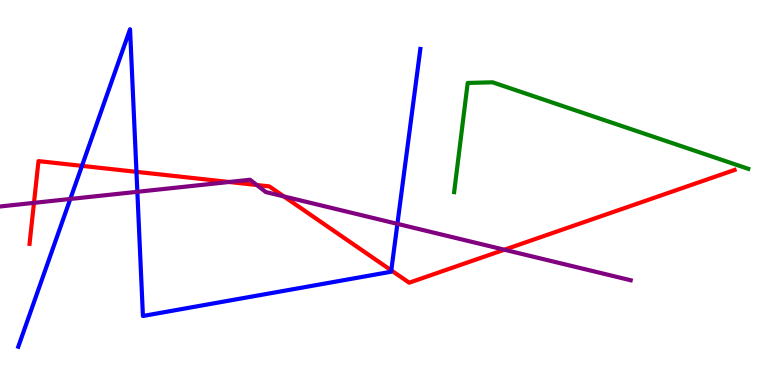[{'lines': ['blue', 'red'], 'intersections': [{'x': 1.06, 'y': 5.69}, {'x': 1.76, 'y': 5.54}, {'x': 5.05, 'y': 2.98}]}, {'lines': ['green', 'red'], 'intersections': []}, {'lines': ['purple', 'red'], 'intersections': [{'x': 0.438, 'y': 4.73}, {'x': 2.96, 'y': 5.27}, {'x': 3.31, 'y': 5.19}, {'x': 3.66, 'y': 4.9}, {'x': 6.51, 'y': 3.51}]}, {'lines': ['blue', 'green'], 'intersections': []}, {'lines': ['blue', 'purple'], 'intersections': [{'x': 0.907, 'y': 4.83}, {'x': 1.77, 'y': 5.02}, {'x': 5.13, 'y': 4.19}]}, {'lines': ['green', 'purple'], 'intersections': []}]